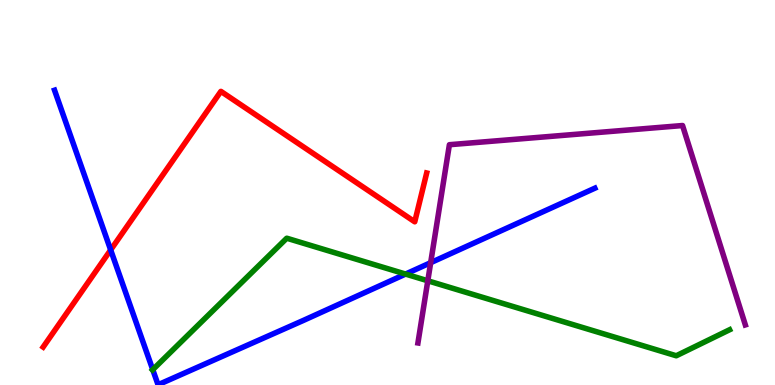[{'lines': ['blue', 'red'], 'intersections': [{'x': 1.43, 'y': 3.51}]}, {'lines': ['green', 'red'], 'intersections': []}, {'lines': ['purple', 'red'], 'intersections': []}, {'lines': ['blue', 'green'], 'intersections': [{'x': 1.97, 'y': 0.398}, {'x': 5.23, 'y': 2.88}]}, {'lines': ['blue', 'purple'], 'intersections': [{'x': 5.56, 'y': 3.18}]}, {'lines': ['green', 'purple'], 'intersections': [{'x': 5.52, 'y': 2.71}]}]